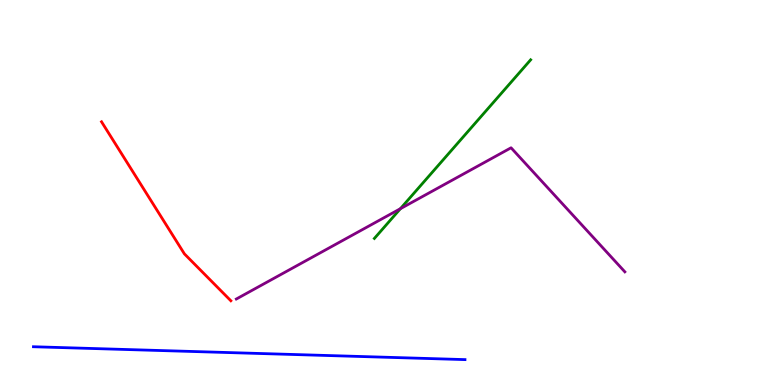[{'lines': ['blue', 'red'], 'intersections': []}, {'lines': ['green', 'red'], 'intersections': []}, {'lines': ['purple', 'red'], 'intersections': []}, {'lines': ['blue', 'green'], 'intersections': []}, {'lines': ['blue', 'purple'], 'intersections': []}, {'lines': ['green', 'purple'], 'intersections': [{'x': 5.17, 'y': 4.58}]}]